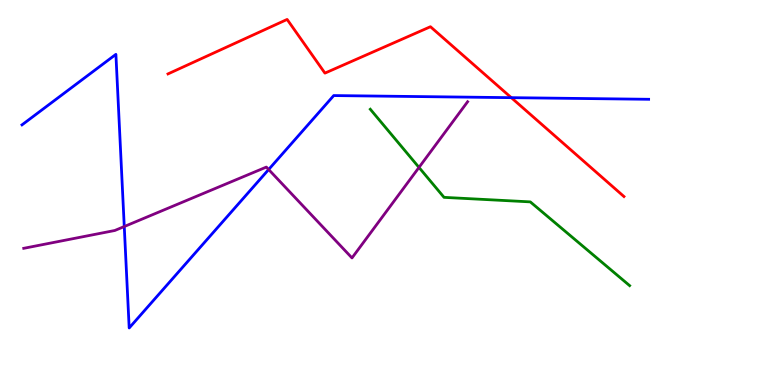[{'lines': ['blue', 'red'], 'intersections': [{'x': 6.6, 'y': 7.46}]}, {'lines': ['green', 'red'], 'intersections': []}, {'lines': ['purple', 'red'], 'intersections': []}, {'lines': ['blue', 'green'], 'intersections': []}, {'lines': ['blue', 'purple'], 'intersections': [{'x': 1.6, 'y': 4.12}, {'x': 3.47, 'y': 5.6}]}, {'lines': ['green', 'purple'], 'intersections': [{'x': 5.41, 'y': 5.65}]}]